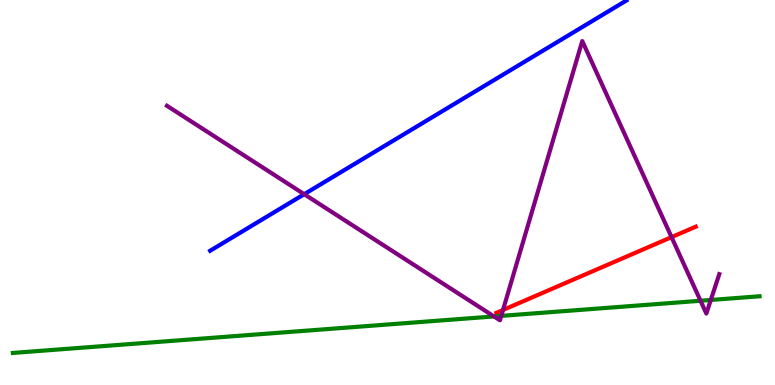[{'lines': ['blue', 'red'], 'intersections': []}, {'lines': ['green', 'red'], 'intersections': []}, {'lines': ['purple', 'red'], 'intersections': [{'x': 6.49, 'y': 1.95}, {'x': 8.67, 'y': 3.84}]}, {'lines': ['blue', 'green'], 'intersections': []}, {'lines': ['blue', 'purple'], 'intersections': [{'x': 3.93, 'y': 4.96}]}, {'lines': ['green', 'purple'], 'intersections': [{'x': 6.37, 'y': 1.78}, {'x': 6.47, 'y': 1.8}, {'x': 9.04, 'y': 2.19}, {'x': 9.17, 'y': 2.21}]}]